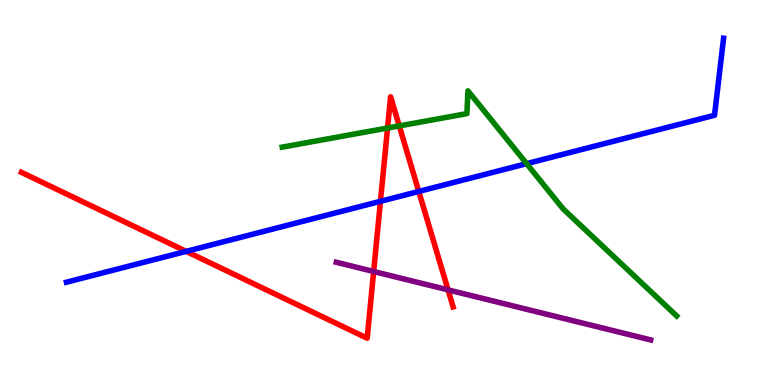[{'lines': ['blue', 'red'], 'intersections': [{'x': 2.4, 'y': 3.47}, {'x': 4.91, 'y': 4.77}, {'x': 5.4, 'y': 5.03}]}, {'lines': ['green', 'red'], 'intersections': [{'x': 5.0, 'y': 6.67}, {'x': 5.15, 'y': 6.73}]}, {'lines': ['purple', 'red'], 'intersections': [{'x': 4.82, 'y': 2.95}, {'x': 5.78, 'y': 2.47}]}, {'lines': ['blue', 'green'], 'intersections': [{'x': 6.8, 'y': 5.75}]}, {'lines': ['blue', 'purple'], 'intersections': []}, {'lines': ['green', 'purple'], 'intersections': []}]